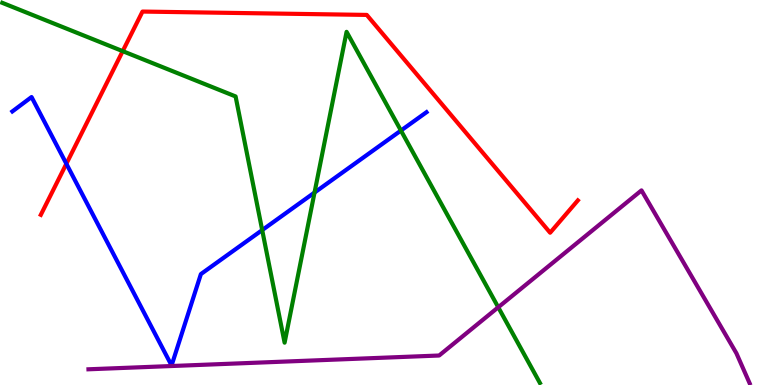[{'lines': ['blue', 'red'], 'intersections': [{'x': 0.856, 'y': 5.75}]}, {'lines': ['green', 'red'], 'intersections': [{'x': 1.58, 'y': 8.67}]}, {'lines': ['purple', 'red'], 'intersections': []}, {'lines': ['blue', 'green'], 'intersections': [{'x': 3.38, 'y': 4.02}, {'x': 4.06, 'y': 5.0}, {'x': 5.17, 'y': 6.61}]}, {'lines': ['blue', 'purple'], 'intersections': []}, {'lines': ['green', 'purple'], 'intersections': [{'x': 6.43, 'y': 2.02}]}]